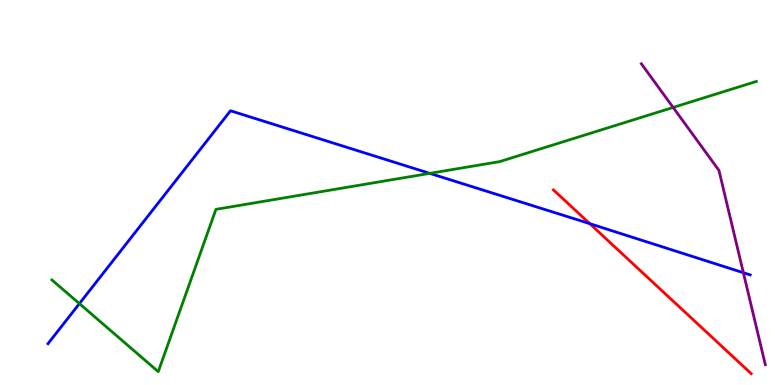[{'lines': ['blue', 'red'], 'intersections': [{'x': 7.61, 'y': 4.19}]}, {'lines': ['green', 'red'], 'intersections': []}, {'lines': ['purple', 'red'], 'intersections': []}, {'lines': ['blue', 'green'], 'intersections': [{'x': 1.02, 'y': 2.11}, {'x': 5.55, 'y': 5.5}]}, {'lines': ['blue', 'purple'], 'intersections': [{'x': 9.59, 'y': 2.92}]}, {'lines': ['green', 'purple'], 'intersections': [{'x': 8.69, 'y': 7.21}]}]